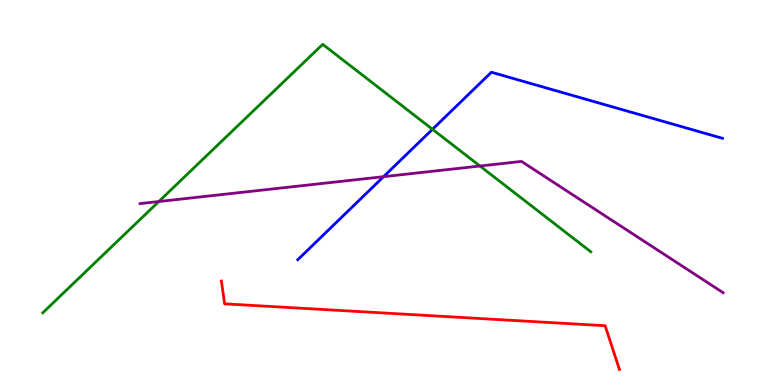[{'lines': ['blue', 'red'], 'intersections': []}, {'lines': ['green', 'red'], 'intersections': []}, {'lines': ['purple', 'red'], 'intersections': []}, {'lines': ['blue', 'green'], 'intersections': [{'x': 5.58, 'y': 6.64}]}, {'lines': ['blue', 'purple'], 'intersections': [{'x': 4.95, 'y': 5.41}]}, {'lines': ['green', 'purple'], 'intersections': [{'x': 2.05, 'y': 4.77}, {'x': 6.19, 'y': 5.69}]}]